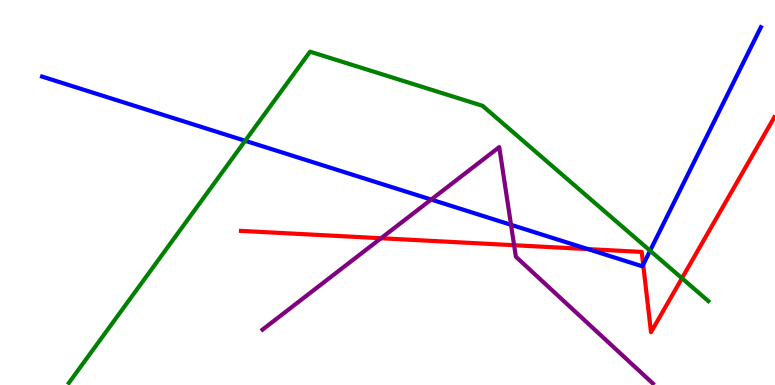[{'lines': ['blue', 'red'], 'intersections': [{'x': 7.59, 'y': 3.53}, {'x': 8.3, 'y': 3.13}]}, {'lines': ['green', 'red'], 'intersections': [{'x': 8.8, 'y': 2.77}]}, {'lines': ['purple', 'red'], 'intersections': [{'x': 4.92, 'y': 3.81}, {'x': 6.63, 'y': 3.63}]}, {'lines': ['blue', 'green'], 'intersections': [{'x': 3.16, 'y': 6.34}, {'x': 8.39, 'y': 3.49}]}, {'lines': ['blue', 'purple'], 'intersections': [{'x': 5.56, 'y': 4.82}, {'x': 6.59, 'y': 4.16}]}, {'lines': ['green', 'purple'], 'intersections': []}]